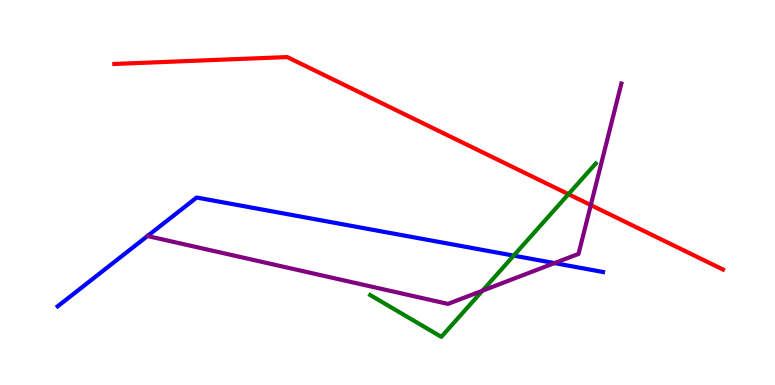[{'lines': ['blue', 'red'], 'intersections': []}, {'lines': ['green', 'red'], 'intersections': [{'x': 7.33, 'y': 4.96}]}, {'lines': ['purple', 'red'], 'intersections': [{'x': 7.62, 'y': 4.67}]}, {'lines': ['blue', 'green'], 'intersections': [{'x': 6.63, 'y': 3.36}]}, {'lines': ['blue', 'purple'], 'intersections': [{'x': 7.16, 'y': 3.17}]}, {'lines': ['green', 'purple'], 'intersections': [{'x': 6.23, 'y': 2.45}]}]